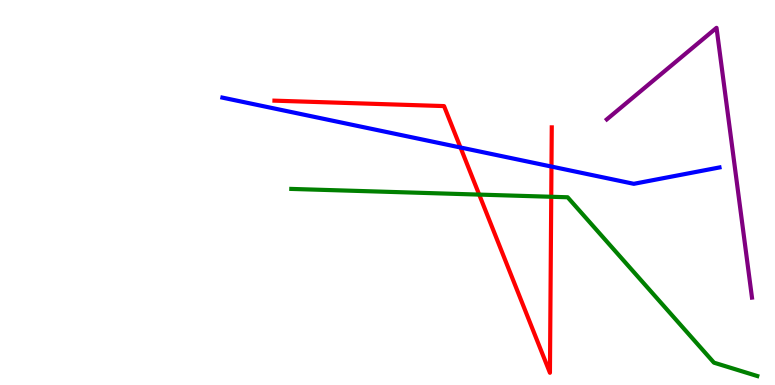[{'lines': ['blue', 'red'], 'intersections': [{'x': 5.94, 'y': 6.17}, {'x': 7.12, 'y': 5.67}]}, {'lines': ['green', 'red'], 'intersections': [{'x': 6.18, 'y': 4.95}, {'x': 7.11, 'y': 4.89}]}, {'lines': ['purple', 'red'], 'intersections': []}, {'lines': ['blue', 'green'], 'intersections': []}, {'lines': ['blue', 'purple'], 'intersections': []}, {'lines': ['green', 'purple'], 'intersections': []}]